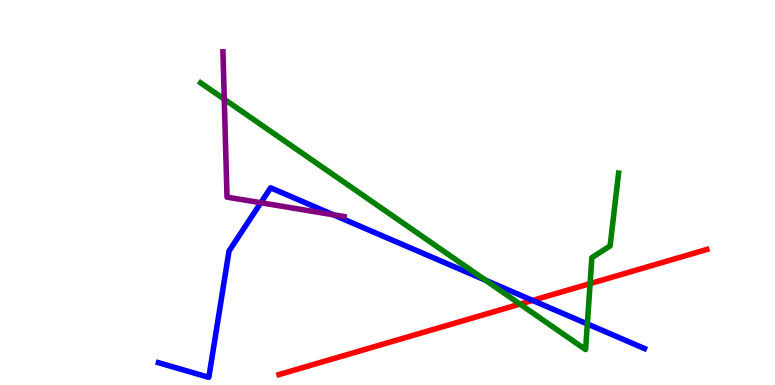[{'lines': ['blue', 'red'], 'intersections': [{'x': 6.87, 'y': 2.2}]}, {'lines': ['green', 'red'], 'intersections': [{'x': 6.71, 'y': 2.1}, {'x': 7.61, 'y': 2.63}]}, {'lines': ['purple', 'red'], 'intersections': []}, {'lines': ['blue', 'green'], 'intersections': [{'x': 6.26, 'y': 2.72}, {'x': 7.58, 'y': 1.59}]}, {'lines': ['blue', 'purple'], 'intersections': [{'x': 3.37, 'y': 4.73}, {'x': 4.3, 'y': 4.42}]}, {'lines': ['green', 'purple'], 'intersections': [{'x': 2.89, 'y': 7.42}]}]